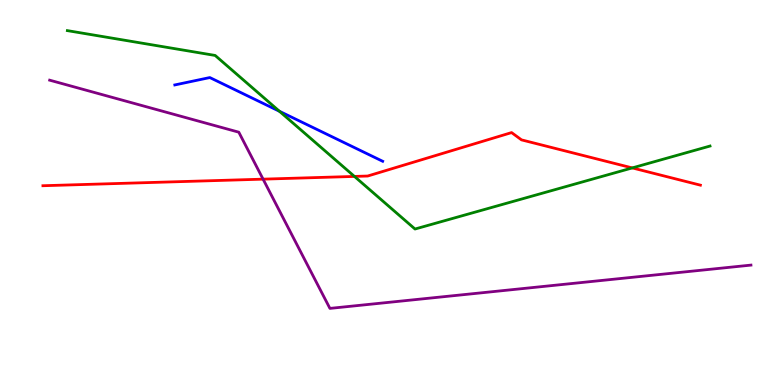[{'lines': ['blue', 'red'], 'intersections': []}, {'lines': ['green', 'red'], 'intersections': [{'x': 4.57, 'y': 5.42}, {'x': 8.16, 'y': 5.64}]}, {'lines': ['purple', 'red'], 'intersections': [{'x': 3.39, 'y': 5.35}]}, {'lines': ['blue', 'green'], 'intersections': [{'x': 3.61, 'y': 7.11}]}, {'lines': ['blue', 'purple'], 'intersections': []}, {'lines': ['green', 'purple'], 'intersections': []}]